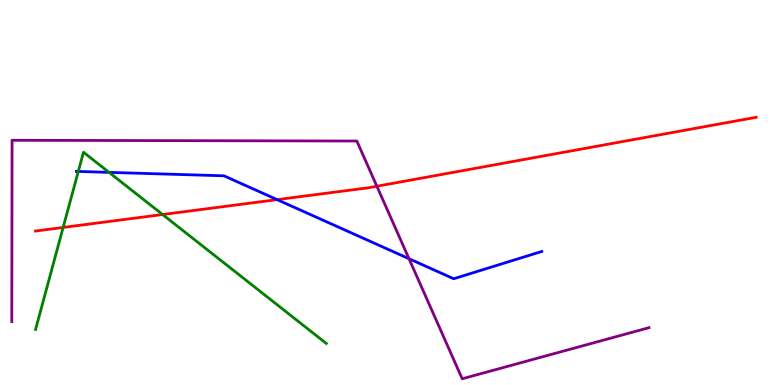[{'lines': ['blue', 'red'], 'intersections': [{'x': 3.58, 'y': 4.81}]}, {'lines': ['green', 'red'], 'intersections': [{'x': 0.815, 'y': 4.09}, {'x': 2.1, 'y': 4.43}]}, {'lines': ['purple', 'red'], 'intersections': [{'x': 4.86, 'y': 5.16}]}, {'lines': ['blue', 'green'], 'intersections': [{'x': 1.01, 'y': 5.55}, {'x': 1.41, 'y': 5.52}]}, {'lines': ['blue', 'purple'], 'intersections': [{'x': 5.28, 'y': 3.28}]}, {'lines': ['green', 'purple'], 'intersections': []}]